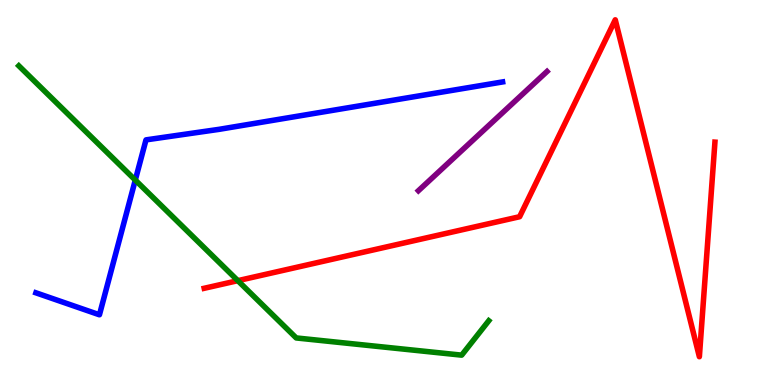[{'lines': ['blue', 'red'], 'intersections': []}, {'lines': ['green', 'red'], 'intersections': [{'x': 3.07, 'y': 2.71}]}, {'lines': ['purple', 'red'], 'intersections': []}, {'lines': ['blue', 'green'], 'intersections': [{'x': 1.75, 'y': 5.32}]}, {'lines': ['blue', 'purple'], 'intersections': []}, {'lines': ['green', 'purple'], 'intersections': []}]